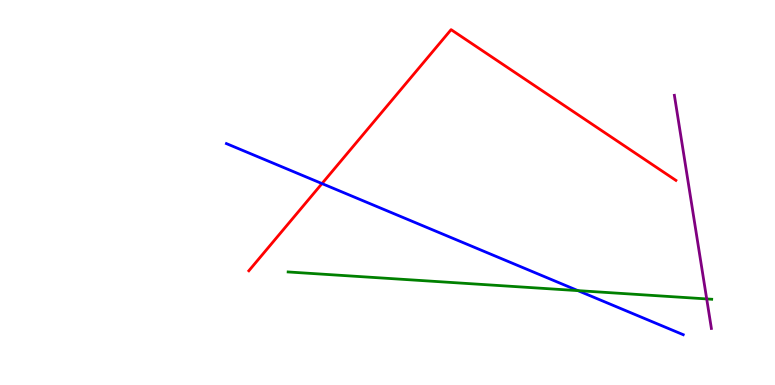[{'lines': ['blue', 'red'], 'intersections': [{'x': 4.15, 'y': 5.23}]}, {'lines': ['green', 'red'], 'intersections': []}, {'lines': ['purple', 'red'], 'intersections': []}, {'lines': ['blue', 'green'], 'intersections': [{'x': 7.46, 'y': 2.45}]}, {'lines': ['blue', 'purple'], 'intersections': []}, {'lines': ['green', 'purple'], 'intersections': [{'x': 9.12, 'y': 2.24}]}]